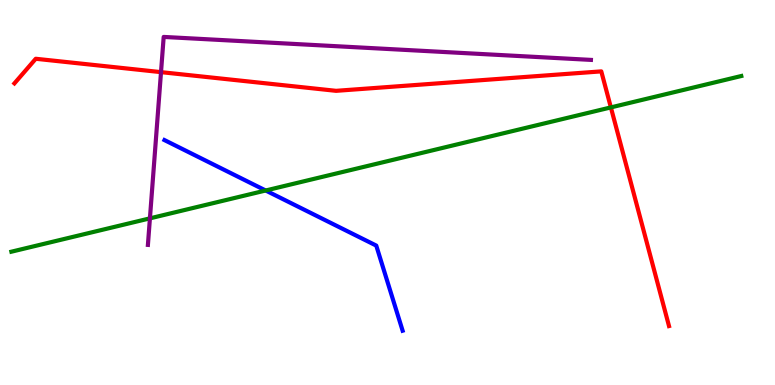[{'lines': ['blue', 'red'], 'intersections': []}, {'lines': ['green', 'red'], 'intersections': [{'x': 7.88, 'y': 7.21}]}, {'lines': ['purple', 'red'], 'intersections': [{'x': 2.08, 'y': 8.13}]}, {'lines': ['blue', 'green'], 'intersections': [{'x': 3.43, 'y': 5.05}]}, {'lines': ['blue', 'purple'], 'intersections': []}, {'lines': ['green', 'purple'], 'intersections': [{'x': 1.93, 'y': 4.33}]}]